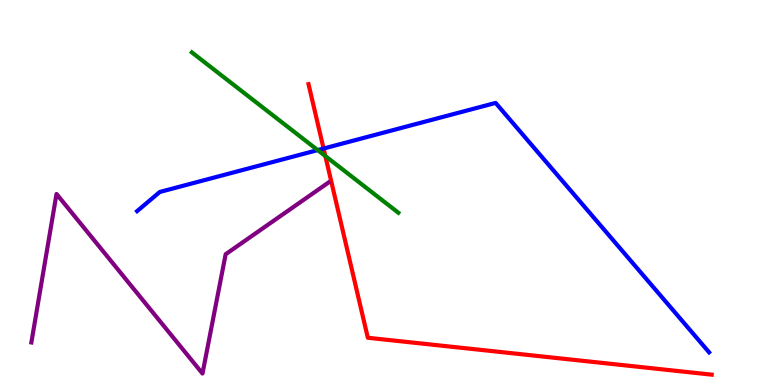[{'lines': ['blue', 'red'], 'intersections': [{'x': 4.18, 'y': 6.14}]}, {'lines': ['green', 'red'], 'intersections': [{'x': 4.2, 'y': 5.95}]}, {'lines': ['purple', 'red'], 'intersections': []}, {'lines': ['blue', 'green'], 'intersections': [{'x': 4.1, 'y': 6.1}]}, {'lines': ['blue', 'purple'], 'intersections': []}, {'lines': ['green', 'purple'], 'intersections': []}]